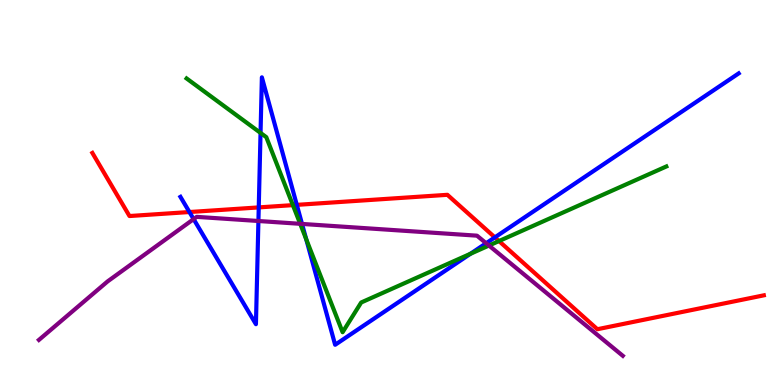[{'lines': ['blue', 'red'], 'intersections': [{'x': 2.44, 'y': 4.49}, {'x': 3.34, 'y': 4.61}, {'x': 3.83, 'y': 4.68}, {'x': 6.39, 'y': 3.83}]}, {'lines': ['green', 'red'], 'intersections': [{'x': 3.78, 'y': 4.67}, {'x': 6.44, 'y': 3.74}]}, {'lines': ['purple', 'red'], 'intersections': []}, {'lines': ['blue', 'green'], 'intersections': [{'x': 3.36, 'y': 6.55}, {'x': 3.95, 'y': 3.79}, {'x': 6.07, 'y': 3.41}]}, {'lines': ['blue', 'purple'], 'intersections': [{'x': 2.5, 'y': 4.31}, {'x': 3.33, 'y': 4.26}, {'x': 3.9, 'y': 4.18}, {'x': 6.27, 'y': 3.68}]}, {'lines': ['green', 'purple'], 'intersections': [{'x': 3.87, 'y': 4.19}, {'x': 6.31, 'y': 3.62}]}]